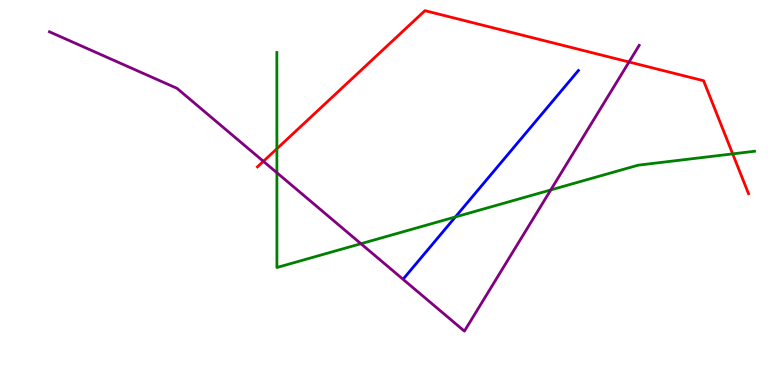[{'lines': ['blue', 'red'], 'intersections': []}, {'lines': ['green', 'red'], 'intersections': [{'x': 3.57, 'y': 6.14}, {'x': 9.45, 'y': 6.0}]}, {'lines': ['purple', 'red'], 'intersections': [{'x': 3.4, 'y': 5.81}, {'x': 8.12, 'y': 8.39}]}, {'lines': ['blue', 'green'], 'intersections': [{'x': 5.88, 'y': 4.36}]}, {'lines': ['blue', 'purple'], 'intersections': []}, {'lines': ['green', 'purple'], 'intersections': [{'x': 3.57, 'y': 5.51}, {'x': 4.66, 'y': 3.67}, {'x': 7.11, 'y': 5.07}]}]